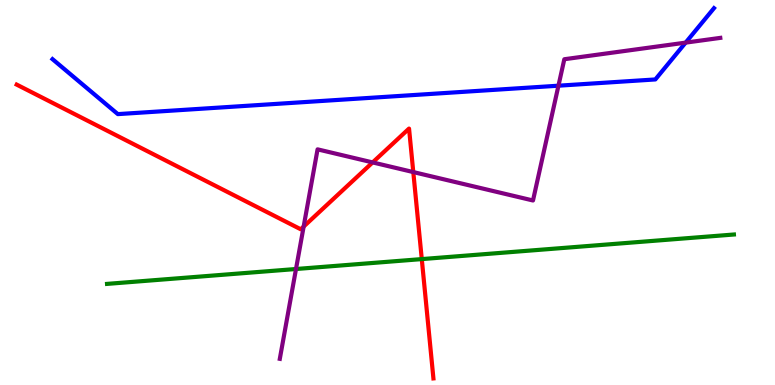[{'lines': ['blue', 'red'], 'intersections': []}, {'lines': ['green', 'red'], 'intersections': [{'x': 5.44, 'y': 3.27}]}, {'lines': ['purple', 'red'], 'intersections': [{'x': 3.92, 'y': 4.12}, {'x': 4.81, 'y': 5.78}, {'x': 5.33, 'y': 5.53}]}, {'lines': ['blue', 'green'], 'intersections': []}, {'lines': ['blue', 'purple'], 'intersections': [{'x': 7.21, 'y': 7.77}, {'x': 8.85, 'y': 8.89}]}, {'lines': ['green', 'purple'], 'intersections': [{'x': 3.82, 'y': 3.01}]}]